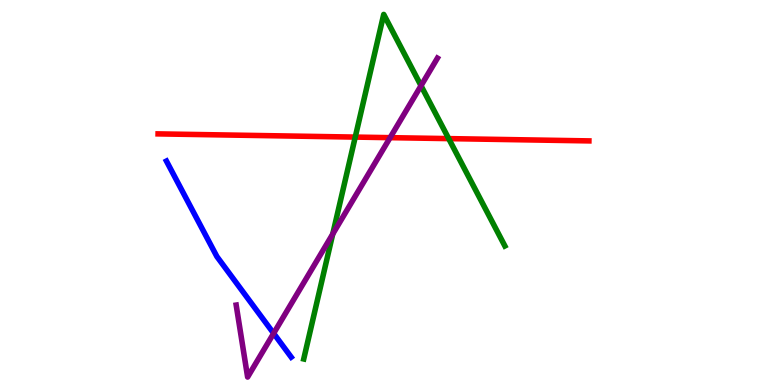[{'lines': ['blue', 'red'], 'intersections': []}, {'lines': ['green', 'red'], 'intersections': [{'x': 4.58, 'y': 6.44}, {'x': 5.79, 'y': 6.4}]}, {'lines': ['purple', 'red'], 'intersections': [{'x': 5.03, 'y': 6.42}]}, {'lines': ['blue', 'green'], 'intersections': []}, {'lines': ['blue', 'purple'], 'intersections': [{'x': 3.53, 'y': 1.34}]}, {'lines': ['green', 'purple'], 'intersections': [{'x': 4.29, 'y': 3.92}, {'x': 5.43, 'y': 7.77}]}]